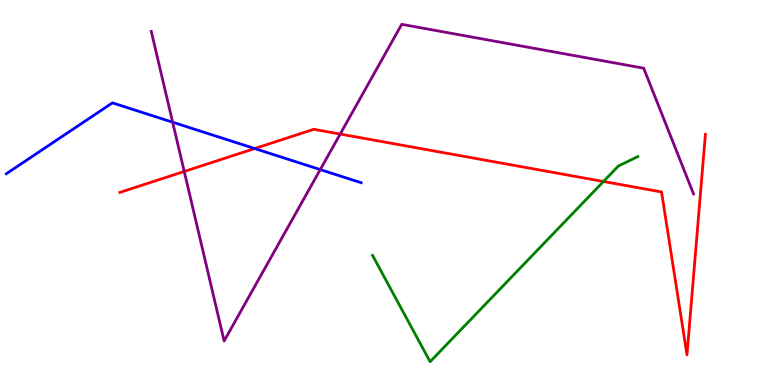[{'lines': ['blue', 'red'], 'intersections': [{'x': 3.29, 'y': 6.14}]}, {'lines': ['green', 'red'], 'intersections': [{'x': 7.79, 'y': 5.29}]}, {'lines': ['purple', 'red'], 'intersections': [{'x': 2.38, 'y': 5.55}, {'x': 4.39, 'y': 6.52}]}, {'lines': ['blue', 'green'], 'intersections': []}, {'lines': ['blue', 'purple'], 'intersections': [{'x': 2.23, 'y': 6.83}, {'x': 4.13, 'y': 5.6}]}, {'lines': ['green', 'purple'], 'intersections': []}]